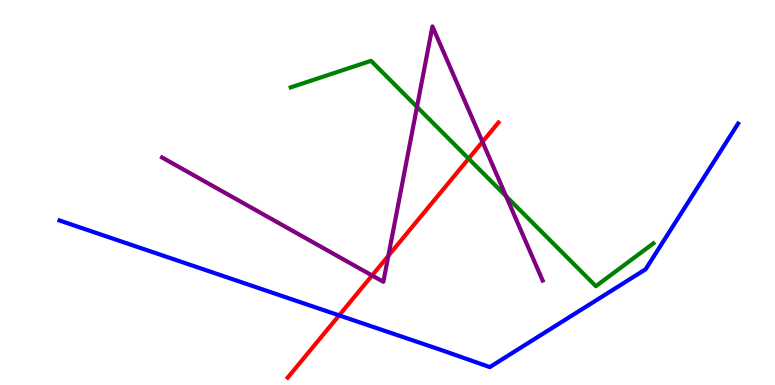[{'lines': ['blue', 'red'], 'intersections': [{'x': 4.38, 'y': 1.81}]}, {'lines': ['green', 'red'], 'intersections': [{'x': 6.05, 'y': 5.88}]}, {'lines': ['purple', 'red'], 'intersections': [{'x': 4.8, 'y': 2.84}, {'x': 5.01, 'y': 3.36}, {'x': 6.23, 'y': 6.32}]}, {'lines': ['blue', 'green'], 'intersections': []}, {'lines': ['blue', 'purple'], 'intersections': []}, {'lines': ['green', 'purple'], 'intersections': [{'x': 5.38, 'y': 7.22}, {'x': 6.53, 'y': 4.9}]}]